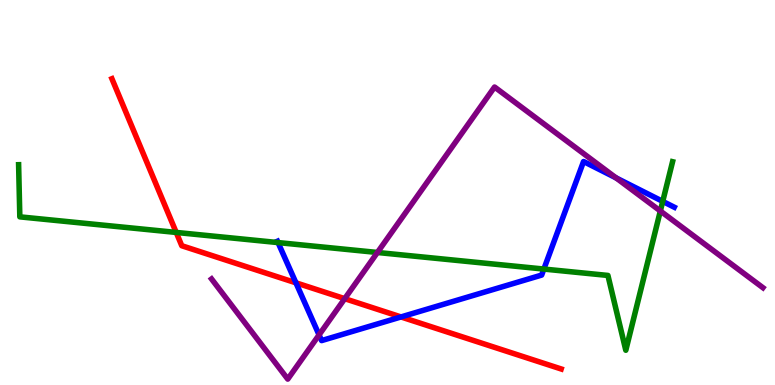[{'lines': ['blue', 'red'], 'intersections': [{'x': 3.82, 'y': 2.65}, {'x': 5.17, 'y': 1.77}]}, {'lines': ['green', 'red'], 'intersections': [{'x': 2.27, 'y': 3.96}]}, {'lines': ['purple', 'red'], 'intersections': [{'x': 4.45, 'y': 2.24}]}, {'lines': ['blue', 'green'], 'intersections': [{'x': 3.59, 'y': 3.7}, {'x': 7.02, 'y': 3.01}, {'x': 8.55, 'y': 4.77}]}, {'lines': ['blue', 'purple'], 'intersections': [{'x': 4.12, 'y': 1.3}, {'x': 7.95, 'y': 5.38}]}, {'lines': ['green', 'purple'], 'intersections': [{'x': 4.87, 'y': 3.44}, {'x': 8.52, 'y': 4.52}]}]